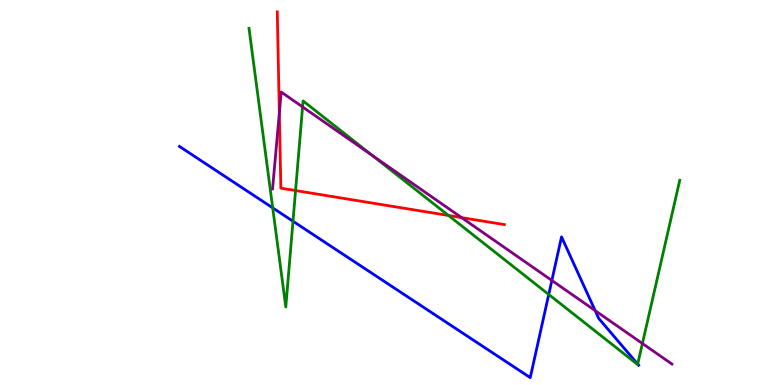[{'lines': ['blue', 'red'], 'intersections': []}, {'lines': ['green', 'red'], 'intersections': [{'x': 3.81, 'y': 5.05}, {'x': 5.79, 'y': 4.4}]}, {'lines': ['purple', 'red'], 'intersections': [{'x': 3.6, 'y': 7.06}, {'x': 5.96, 'y': 4.35}]}, {'lines': ['blue', 'green'], 'intersections': [{'x': 3.52, 'y': 4.6}, {'x': 3.78, 'y': 4.25}, {'x': 7.08, 'y': 2.35}, {'x': 8.23, 'y': 0.543}]}, {'lines': ['blue', 'purple'], 'intersections': [{'x': 7.12, 'y': 2.72}, {'x': 7.68, 'y': 1.93}]}, {'lines': ['green', 'purple'], 'intersections': [{'x': 3.9, 'y': 7.22}, {'x': 4.8, 'y': 5.96}, {'x': 8.29, 'y': 1.08}]}]